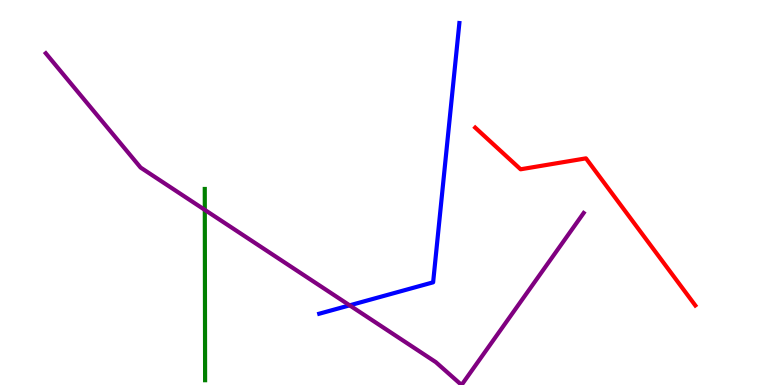[{'lines': ['blue', 'red'], 'intersections': []}, {'lines': ['green', 'red'], 'intersections': []}, {'lines': ['purple', 'red'], 'intersections': []}, {'lines': ['blue', 'green'], 'intersections': []}, {'lines': ['blue', 'purple'], 'intersections': [{'x': 4.51, 'y': 2.07}]}, {'lines': ['green', 'purple'], 'intersections': [{'x': 2.64, 'y': 4.55}]}]